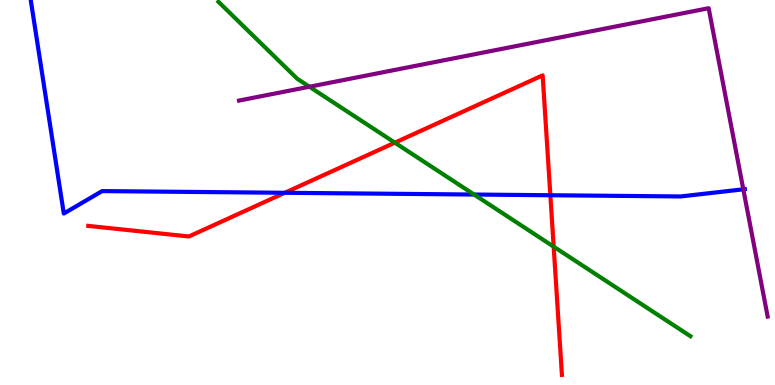[{'lines': ['blue', 'red'], 'intersections': [{'x': 3.67, 'y': 4.99}, {'x': 7.1, 'y': 4.93}]}, {'lines': ['green', 'red'], 'intersections': [{'x': 5.09, 'y': 6.29}, {'x': 7.14, 'y': 3.59}]}, {'lines': ['purple', 'red'], 'intersections': []}, {'lines': ['blue', 'green'], 'intersections': [{'x': 6.12, 'y': 4.95}]}, {'lines': ['blue', 'purple'], 'intersections': [{'x': 9.59, 'y': 5.08}]}, {'lines': ['green', 'purple'], 'intersections': [{'x': 3.99, 'y': 7.75}]}]